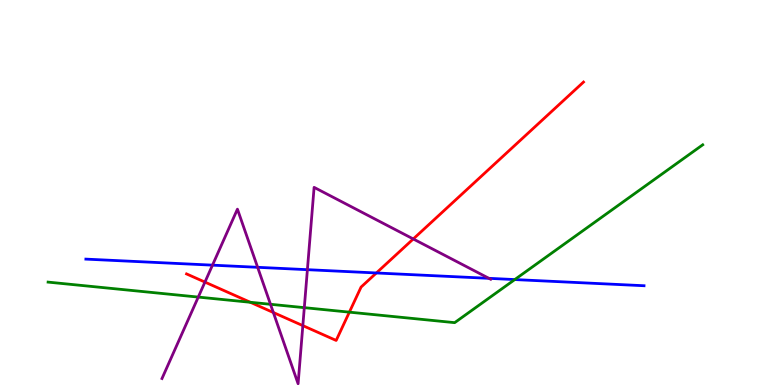[{'lines': ['blue', 'red'], 'intersections': [{'x': 4.86, 'y': 2.91}]}, {'lines': ['green', 'red'], 'intersections': [{'x': 3.23, 'y': 2.15}, {'x': 4.51, 'y': 1.89}]}, {'lines': ['purple', 'red'], 'intersections': [{'x': 2.64, 'y': 2.67}, {'x': 3.53, 'y': 1.88}, {'x': 3.91, 'y': 1.54}, {'x': 5.33, 'y': 3.79}]}, {'lines': ['blue', 'green'], 'intersections': [{'x': 6.64, 'y': 2.74}]}, {'lines': ['blue', 'purple'], 'intersections': [{'x': 2.74, 'y': 3.11}, {'x': 3.32, 'y': 3.06}, {'x': 3.97, 'y': 3.0}, {'x': 6.31, 'y': 2.77}]}, {'lines': ['green', 'purple'], 'intersections': [{'x': 2.56, 'y': 2.28}, {'x': 3.49, 'y': 2.1}, {'x': 3.93, 'y': 2.01}]}]